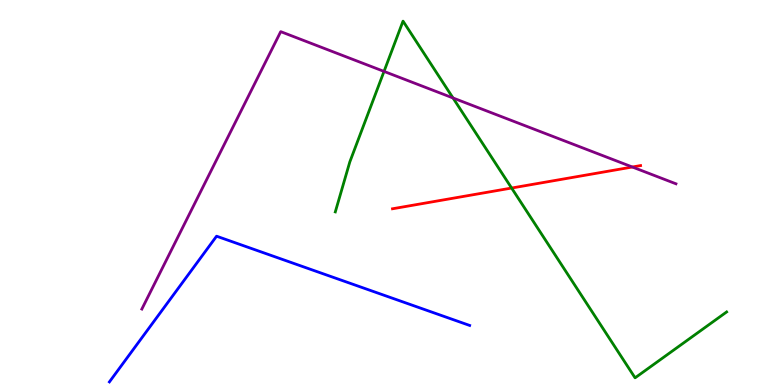[{'lines': ['blue', 'red'], 'intersections': []}, {'lines': ['green', 'red'], 'intersections': [{'x': 6.6, 'y': 5.12}]}, {'lines': ['purple', 'red'], 'intersections': [{'x': 8.16, 'y': 5.66}]}, {'lines': ['blue', 'green'], 'intersections': []}, {'lines': ['blue', 'purple'], 'intersections': []}, {'lines': ['green', 'purple'], 'intersections': [{'x': 4.96, 'y': 8.15}, {'x': 5.85, 'y': 7.46}]}]